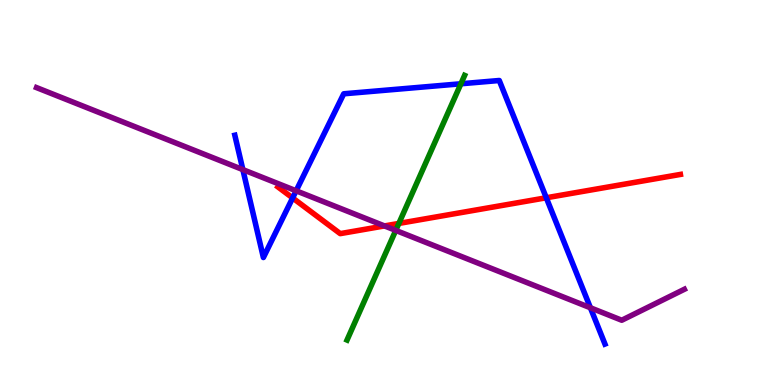[{'lines': ['blue', 'red'], 'intersections': [{'x': 3.78, 'y': 4.86}, {'x': 7.05, 'y': 4.86}]}, {'lines': ['green', 'red'], 'intersections': [{'x': 5.15, 'y': 4.2}]}, {'lines': ['purple', 'red'], 'intersections': [{'x': 4.96, 'y': 4.13}]}, {'lines': ['blue', 'green'], 'intersections': [{'x': 5.95, 'y': 7.82}]}, {'lines': ['blue', 'purple'], 'intersections': [{'x': 3.13, 'y': 5.59}, {'x': 3.82, 'y': 5.04}, {'x': 7.62, 'y': 2.01}]}, {'lines': ['green', 'purple'], 'intersections': [{'x': 5.11, 'y': 4.02}]}]